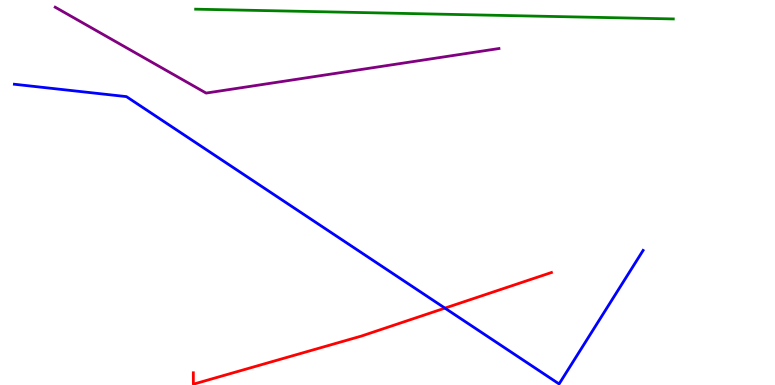[{'lines': ['blue', 'red'], 'intersections': [{'x': 5.74, 'y': 2.0}]}, {'lines': ['green', 'red'], 'intersections': []}, {'lines': ['purple', 'red'], 'intersections': []}, {'lines': ['blue', 'green'], 'intersections': []}, {'lines': ['blue', 'purple'], 'intersections': []}, {'lines': ['green', 'purple'], 'intersections': []}]